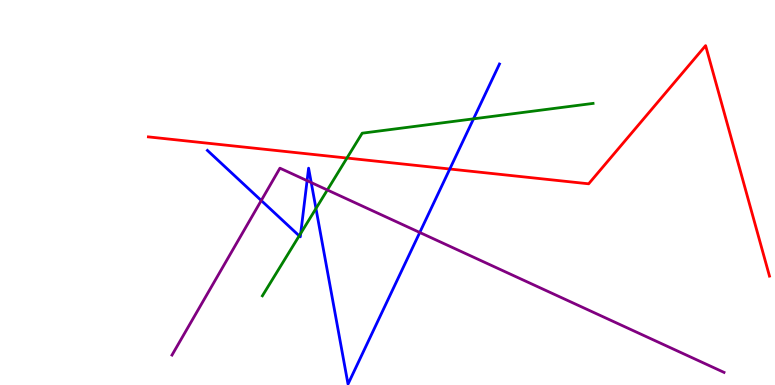[{'lines': ['blue', 'red'], 'intersections': [{'x': 5.8, 'y': 5.61}]}, {'lines': ['green', 'red'], 'intersections': [{'x': 4.48, 'y': 5.89}]}, {'lines': ['purple', 'red'], 'intersections': []}, {'lines': ['blue', 'green'], 'intersections': [{'x': 3.86, 'y': 3.87}, {'x': 3.88, 'y': 3.94}, {'x': 4.08, 'y': 4.58}, {'x': 6.11, 'y': 6.91}]}, {'lines': ['blue', 'purple'], 'intersections': [{'x': 3.37, 'y': 4.79}, {'x': 3.96, 'y': 5.31}, {'x': 4.02, 'y': 5.26}, {'x': 5.42, 'y': 3.96}]}, {'lines': ['green', 'purple'], 'intersections': [{'x': 4.22, 'y': 5.07}]}]